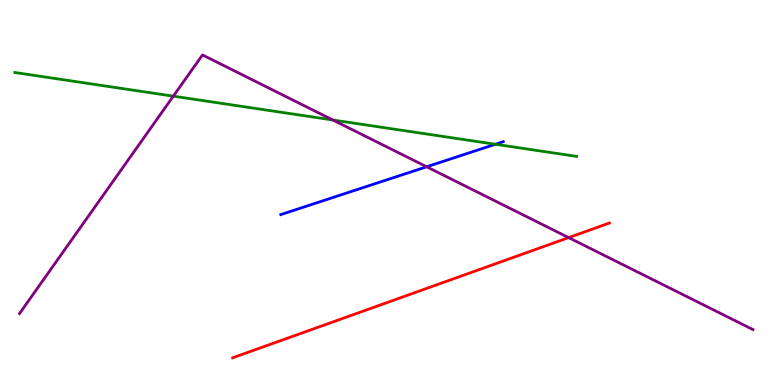[{'lines': ['blue', 'red'], 'intersections': []}, {'lines': ['green', 'red'], 'intersections': []}, {'lines': ['purple', 'red'], 'intersections': [{'x': 7.34, 'y': 3.83}]}, {'lines': ['blue', 'green'], 'intersections': [{'x': 6.39, 'y': 6.25}]}, {'lines': ['blue', 'purple'], 'intersections': [{'x': 5.51, 'y': 5.67}]}, {'lines': ['green', 'purple'], 'intersections': [{'x': 2.24, 'y': 7.5}, {'x': 4.3, 'y': 6.88}]}]